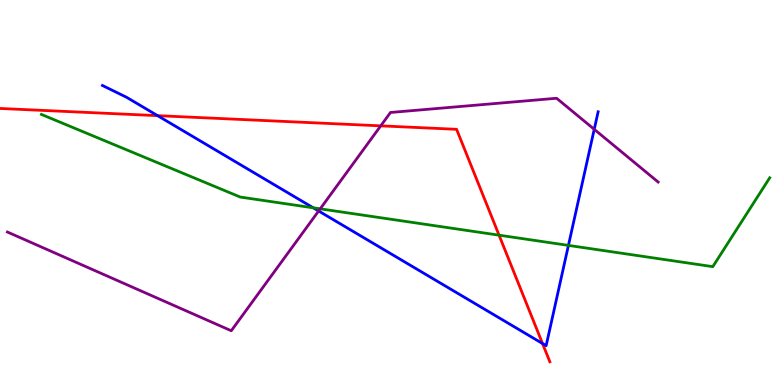[{'lines': ['blue', 'red'], 'intersections': [{'x': 2.03, 'y': 7.0}, {'x': 7.0, 'y': 1.08}]}, {'lines': ['green', 'red'], 'intersections': [{'x': 6.44, 'y': 3.89}]}, {'lines': ['purple', 'red'], 'intersections': [{'x': 4.91, 'y': 6.73}]}, {'lines': ['blue', 'green'], 'intersections': [{'x': 4.04, 'y': 4.6}, {'x': 7.33, 'y': 3.63}]}, {'lines': ['blue', 'purple'], 'intersections': [{'x': 4.11, 'y': 4.52}, {'x': 7.67, 'y': 6.64}]}, {'lines': ['green', 'purple'], 'intersections': [{'x': 4.13, 'y': 4.58}]}]